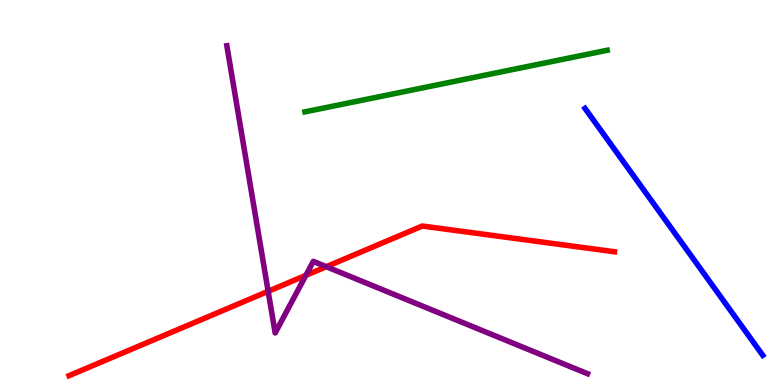[{'lines': ['blue', 'red'], 'intersections': []}, {'lines': ['green', 'red'], 'intersections': []}, {'lines': ['purple', 'red'], 'intersections': [{'x': 3.46, 'y': 2.43}, {'x': 3.95, 'y': 2.85}, {'x': 4.21, 'y': 3.07}]}, {'lines': ['blue', 'green'], 'intersections': []}, {'lines': ['blue', 'purple'], 'intersections': []}, {'lines': ['green', 'purple'], 'intersections': []}]